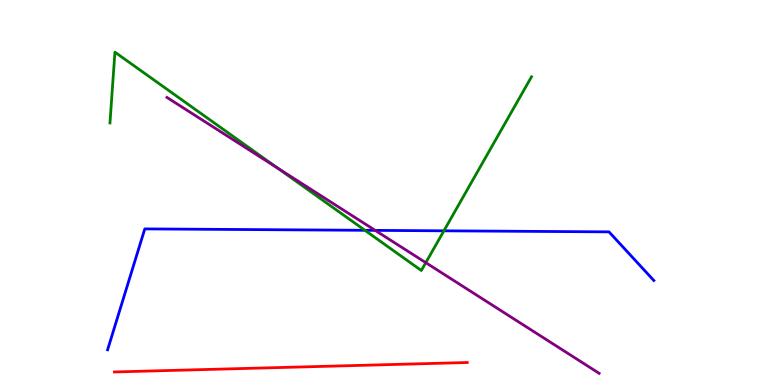[{'lines': ['blue', 'red'], 'intersections': []}, {'lines': ['green', 'red'], 'intersections': []}, {'lines': ['purple', 'red'], 'intersections': []}, {'lines': ['blue', 'green'], 'intersections': [{'x': 4.71, 'y': 4.02}, {'x': 5.73, 'y': 4.0}]}, {'lines': ['blue', 'purple'], 'intersections': [{'x': 4.84, 'y': 4.02}]}, {'lines': ['green', 'purple'], 'intersections': [{'x': 3.58, 'y': 5.64}, {'x': 5.49, 'y': 3.18}]}]